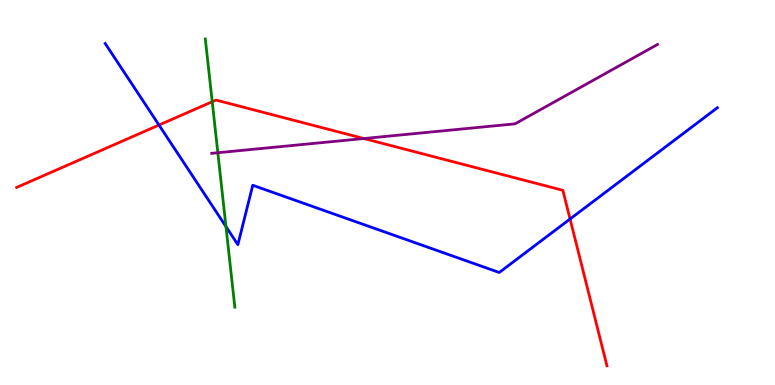[{'lines': ['blue', 'red'], 'intersections': [{'x': 2.05, 'y': 6.75}, {'x': 7.36, 'y': 4.31}]}, {'lines': ['green', 'red'], 'intersections': [{'x': 2.74, 'y': 7.36}]}, {'lines': ['purple', 'red'], 'intersections': [{'x': 4.7, 'y': 6.4}]}, {'lines': ['blue', 'green'], 'intersections': [{'x': 2.92, 'y': 4.11}]}, {'lines': ['blue', 'purple'], 'intersections': []}, {'lines': ['green', 'purple'], 'intersections': [{'x': 2.81, 'y': 6.03}]}]